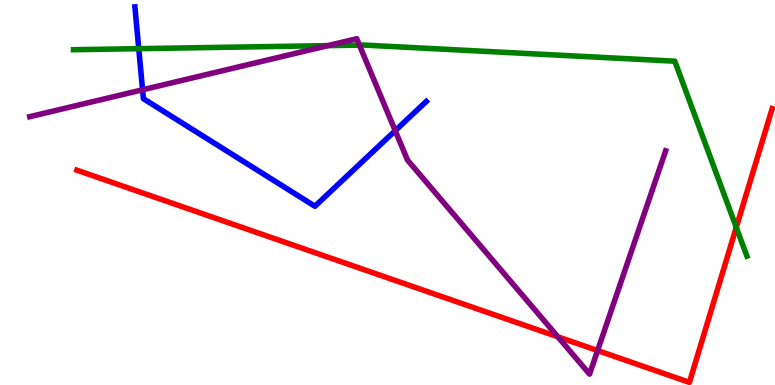[{'lines': ['blue', 'red'], 'intersections': []}, {'lines': ['green', 'red'], 'intersections': [{'x': 9.5, 'y': 4.09}]}, {'lines': ['purple', 'red'], 'intersections': [{'x': 7.2, 'y': 1.25}, {'x': 7.71, 'y': 0.895}]}, {'lines': ['blue', 'green'], 'intersections': [{'x': 1.79, 'y': 8.74}]}, {'lines': ['blue', 'purple'], 'intersections': [{'x': 1.84, 'y': 7.67}, {'x': 5.1, 'y': 6.61}]}, {'lines': ['green', 'purple'], 'intersections': [{'x': 4.23, 'y': 8.81}, {'x': 4.64, 'y': 8.83}]}]